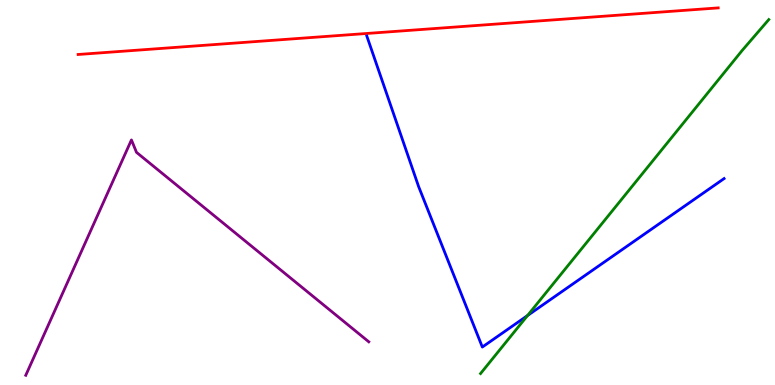[{'lines': ['blue', 'red'], 'intersections': []}, {'lines': ['green', 'red'], 'intersections': []}, {'lines': ['purple', 'red'], 'intersections': []}, {'lines': ['blue', 'green'], 'intersections': [{'x': 6.81, 'y': 1.8}]}, {'lines': ['blue', 'purple'], 'intersections': []}, {'lines': ['green', 'purple'], 'intersections': []}]